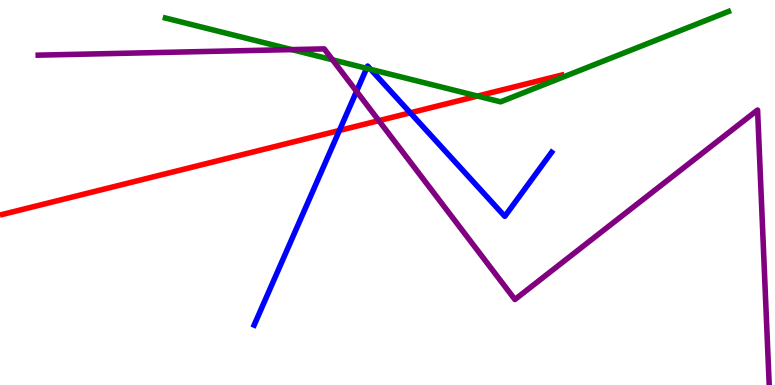[{'lines': ['blue', 'red'], 'intersections': [{'x': 4.38, 'y': 6.61}, {'x': 5.29, 'y': 7.07}]}, {'lines': ['green', 'red'], 'intersections': [{'x': 6.16, 'y': 7.51}]}, {'lines': ['purple', 'red'], 'intersections': [{'x': 4.89, 'y': 6.87}]}, {'lines': ['blue', 'green'], 'intersections': [{'x': 4.73, 'y': 8.23}, {'x': 4.78, 'y': 8.2}]}, {'lines': ['blue', 'purple'], 'intersections': [{'x': 4.6, 'y': 7.63}]}, {'lines': ['green', 'purple'], 'intersections': [{'x': 3.76, 'y': 8.71}, {'x': 4.29, 'y': 8.45}]}]